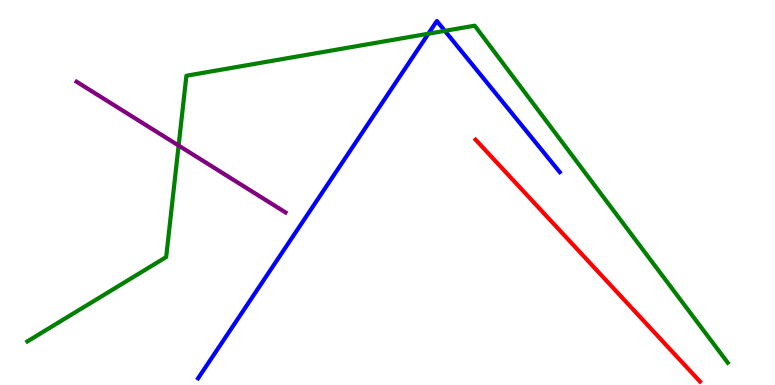[{'lines': ['blue', 'red'], 'intersections': []}, {'lines': ['green', 'red'], 'intersections': []}, {'lines': ['purple', 'red'], 'intersections': []}, {'lines': ['blue', 'green'], 'intersections': [{'x': 5.53, 'y': 9.12}, {'x': 5.74, 'y': 9.2}]}, {'lines': ['blue', 'purple'], 'intersections': []}, {'lines': ['green', 'purple'], 'intersections': [{'x': 2.3, 'y': 6.22}]}]